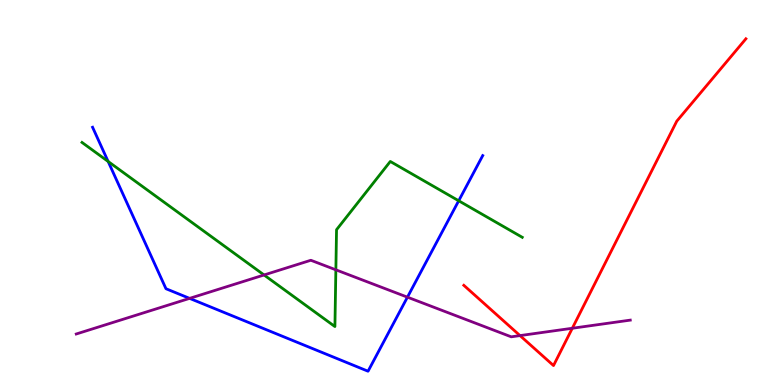[{'lines': ['blue', 'red'], 'intersections': []}, {'lines': ['green', 'red'], 'intersections': []}, {'lines': ['purple', 'red'], 'intersections': [{'x': 6.71, 'y': 1.28}, {'x': 7.38, 'y': 1.47}]}, {'lines': ['blue', 'green'], 'intersections': [{'x': 1.4, 'y': 5.81}, {'x': 5.92, 'y': 4.79}]}, {'lines': ['blue', 'purple'], 'intersections': [{'x': 2.45, 'y': 2.25}, {'x': 5.26, 'y': 2.28}]}, {'lines': ['green', 'purple'], 'intersections': [{'x': 3.41, 'y': 2.86}, {'x': 4.33, 'y': 2.99}]}]